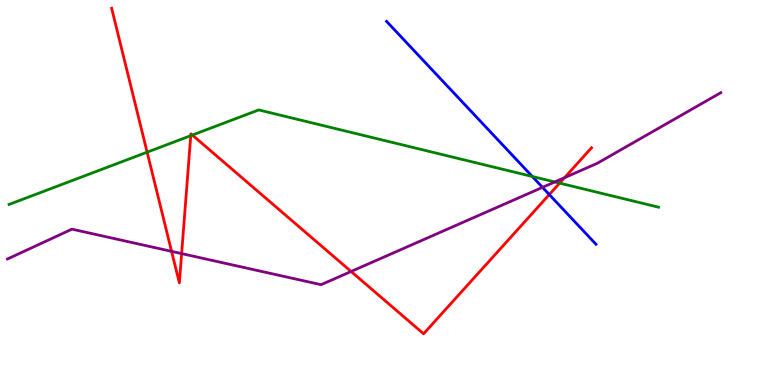[{'lines': ['blue', 'red'], 'intersections': [{'x': 7.09, 'y': 4.95}]}, {'lines': ['green', 'red'], 'intersections': [{'x': 1.9, 'y': 6.05}, {'x': 2.46, 'y': 6.48}, {'x': 2.48, 'y': 6.49}, {'x': 7.22, 'y': 5.24}]}, {'lines': ['purple', 'red'], 'intersections': [{'x': 2.21, 'y': 3.47}, {'x': 2.34, 'y': 3.41}, {'x': 4.53, 'y': 2.95}, {'x': 7.28, 'y': 5.38}]}, {'lines': ['blue', 'green'], 'intersections': [{'x': 6.87, 'y': 5.42}]}, {'lines': ['blue', 'purple'], 'intersections': [{'x': 7.0, 'y': 5.13}]}, {'lines': ['green', 'purple'], 'intersections': [{'x': 7.16, 'y': 5.27}]}]